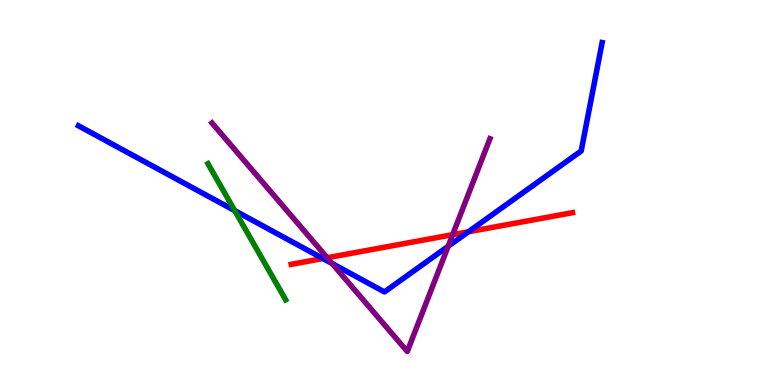[{'lines': ['blue', 'red'], 'intersections': [{'x': 4.17, 'y': 3.29}, {'x': 6.04, 'y': 3.98}]}, {'lines': ['green', 'red'], 'intersections': []}, {'lines': ['purple', 'red'], 'intersections': [{'x': 4.22, 'y': 3.31}, {'x': 5.84, 'y': 3.9}]}, {'lines': ['blue', 'green'], 'intersections': [{'x': 3.03, 'y': 4.53}]}, {'lines': ['blue', 'purple'], 'intersections': [{'x': 4.29, 'y': 3.16}, {'x': 5.78, 'y': 3.6}]}, {'lines': ['green', 'purple'], 'intersections': []}]